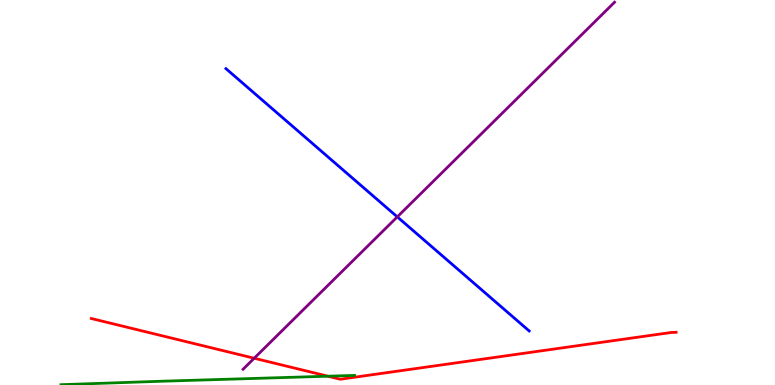[{'lines': ['blue', 'red'], 'intersections': []}, {'lines': ['green', 'red'], 'intersections': [{'x': 4.23, 'y': 0.228}]}, {'lines': ['purple', 'red'], 'intersections': [{'x': 3.28, 'y': 0.695}]}, {'lines': ['blue', 'green'], 'intersections': []}, {'lines': ['blue', 'purple'], 'intersections': [{'x': 5.13, 'y': 4.37}]}, {'lines': ['green', 'purple'], 'intersections': []}]